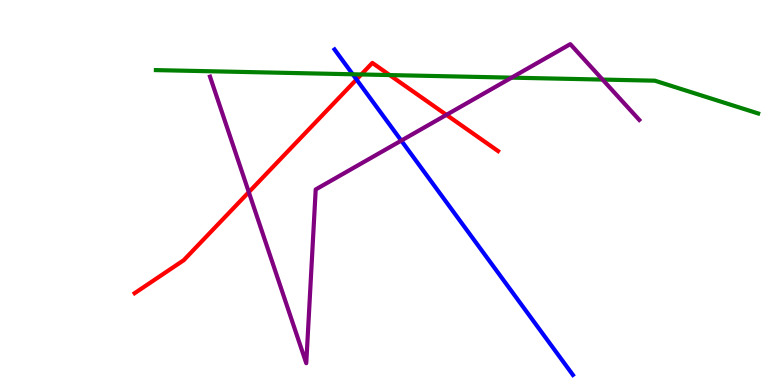[{'lines': ['blue', 'red'], 'intersections': [{'x': 4.6, 'y': 7.94}]}, {'lines': ['green', 'red'], 'intersections': [{'x': 4.66, 'y': 8.07}, {'x': 5.03, 'y': 8.05}]}, {'lines': ['purple', 'red'], 'intersections': [{'x': 3.21, 'y': 5.01}, {'x': 5.76, 'y': 7.02}]}, {'lines': ['blue', 'green'], 'intersections': [{'x': 4.55, 'y': 8.07}]}, {'lines': ['blue', 'purple'], 'intersections': [{'x': 5.18, 'y': 6.35}]}, {'lines': ['green', 'purple'], 'intersections': [{'x': 6.6, 'y': 7.98}, {'x': 7.77, 'y': 7.93}]}]